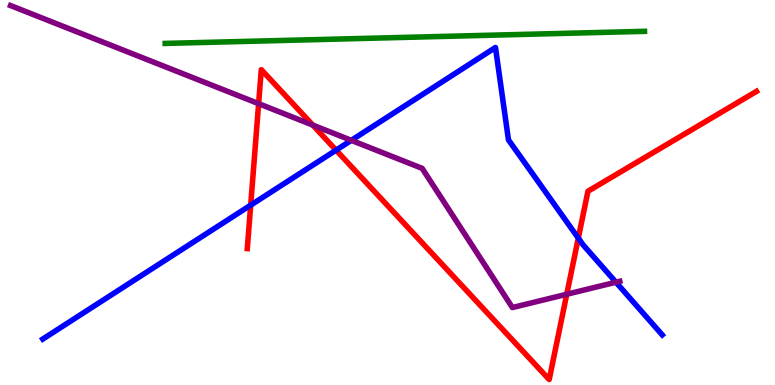[{'lines': ['blue', 'red'], 'intersections': [{'x': 3.23, 'y': 4.67}, {'x': 4.34, 'y': 6.1}, {'x': 7.46, 'y': 3.82}]}, {'lines': ['green', 'red'], 'intersections': []}, {'lines': ['purple', 'red'], 'intersections': [{'x': 3.34, 'y': 7.31}, {'x': 4.04, 'y': 6.75}, {'x': 7.31, 'y': 2.36}]}, {'lines': ['blue', 'green'], 'intersections': []}, {'lines': ['blue', 'purple'], 'intersections': [{'x': 4.53, 'y': 6.35}, {'x': 7.95, 'y': 2.67}]}, {'lines': ['green', 'purple'], 'intersections': []}]